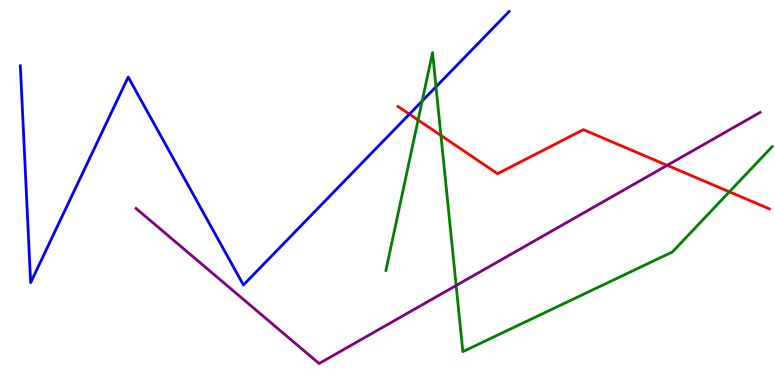[{'lines': ['blue', 'red'], 'intersections': [{'x': 5.28, 'y': 7.04}]}, {'lines': ['green', 'red'], 'intersections': [{'x': 5.39, 'y': 6.88}, {'x': 5.69, 'y': 6.48}, {'x': 9.41, 'y': 5.02}]}, {'lines': ['purple', 'red'], 'intersections': [{'x': 8.61, 'y': 5.71}]}, {'lines': ['blue', 'green'], 'intersections': [{'x': 5.45, 'y': 7.38}, {'x': 5.63, 'y': 7.75}]}, {'lines': ['blue', 'purple'], 'intersections': []}, {'lines': ['green', 'purple'], 'intersections': [{'x': 5.89, 'y': 2.58}]}]